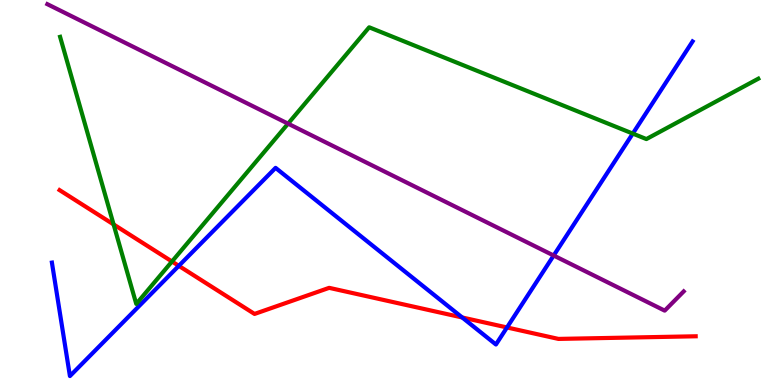[{'lines': ['blue', 'red'], 'intersections': [{'x': 2.31, 'y': 3.1}, {'x': 5.96, 'y': 1.75}, {'x': 6.54, 'y': 1.49}]}, {'lines': ['green', 'red'], 'intersections': [{'x': 1.47, 'y': 4.17}, {'x': 2.22, 'y': 3.21}]}, {'lines': ['purple', 'red'], 'intersections': []}, {'lines': ['blue', 'green'], 'intersections': [{'x': 8.17, 'y': 6.53}]}, {'lines': ['blue', 'purple'], 'intersections': [{'x': 7.14, 'y': 3.36}]}, {'lines': ['green', 'purple'], 'intersections': [{'x': 3.72, 'y': 6.79}]}]